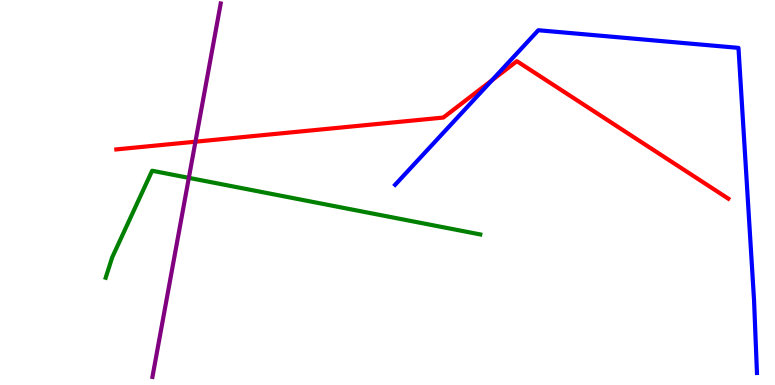[{'lines': ['blue', 'red'], 'intersections': [{'x': 6.35, 'y': 7.91}]}, {'lines': ['green', 'red'], 'intersections': []}, {'lines': ['purple', 'red'], 'intersections': [{'x': 2.52, 'y': 6.32}]}, {'lines': ['blue', 'green'], 'intersections': []}, {'lines': ['blue', 'purple'], 'intersections': []}, {'lines': ['green', 'purple'], 'intersections': [{'x': 2.44, 'y': 5.38}]}]